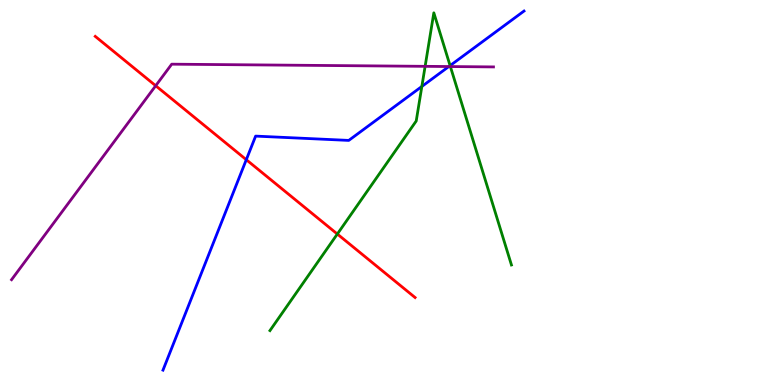[{'lines': ['blue', 'red'], 'intersections': [{'x': 3.18, 'y': 5.85}]}, {'lines': ['green', 'red'], 'intersections': [{'x': 4.35, 'y': 3.92}]}, {'lines': ['purple', 'red'], 'intersections': [{'x': 2.01, 'y': 7.77}]}, {'lines': ['blue', 'green'], 'intersections': [{'x': 5.44, 'y': 7.75}, {'x': 5.81, 'y': 8.3}]}, {'lines': ['blue', 'purple'], 'intersections': [{'x': 5.79, 'y': 8.27}]}, {'lines': ['green', 'purple'], 'intersections': [{'x': 5.49, 'y': 8.28}, {'x': 5.81, 'y': 8.27}]}]